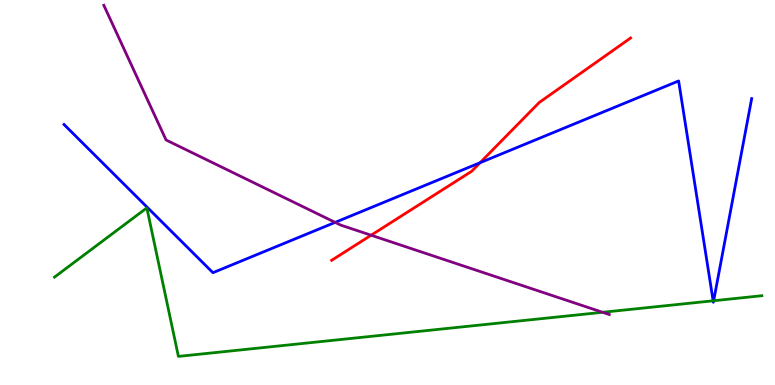[{'lines': ['blue', 'red'], 'intersections': [{'x': 6.19, 'y': 5.77}]}, {'lines': ['green', 'red'], 'intersections': []}, {'lines': ['purple', 'red'], 'intersections': [{'x': 4.79, 'y': 3.89}]}, {'lines': ['blue', 'green'], 'intersections': [{'x': 9.2, 'y': 2.19}, {'x': 9.21, 'y': 2.19}]}, {'lines': ['blue', 'purple'], 'intersections': [{'x': 4.32, 'y': 4.22}]}, {'lines': ['green', 'purple'], 'intersections': [{'x': 7.78, 'y': 1.89}]}]